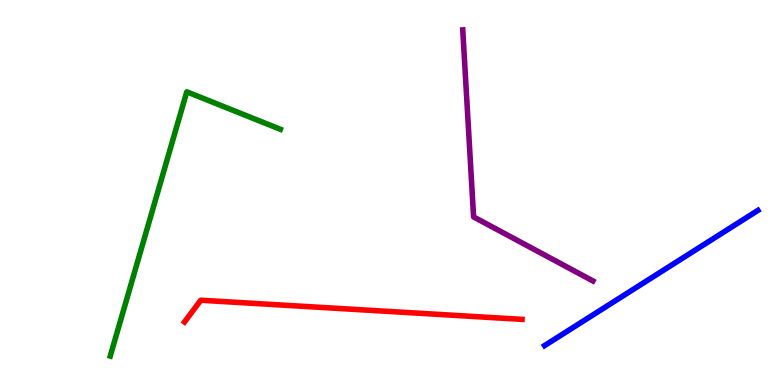[{'lines': ['blue', 'red'], 'intersections': []}, {'lines': ['green', 'red'], 'intersections': []}, {'lines': ['purple', 'red'], 'intersections': []}, {'lines': ['blue', 'green'], 'intersections': []}, {'lines': ['blue', 'purple'], 'intersections': []}, {'lines': ['green', 'purple'], 'intersections': []}]